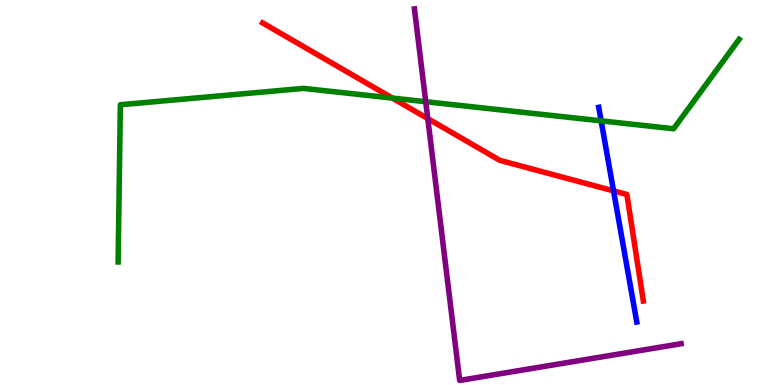[{'lines': ['blue', 'red'], 'intersections': [{'x': 7.92, 'y': 5.04}]}, {'lines': ['green', 'red'], 'intersections': [{'x': 5.06, 'y': 7.45}]}, {'lines': ['purple', 'red'], 'intersections': [{'x': 5.52, 'y': 6.92}]}, {'lines': ['blue', 'green'], 'intersections': [{'x': 7.76, 'y': 6.86}]}, {'lines': ['blue', 'purple'], 'intersections': []}, {'lines': ['green', 'purple'], 'intersections': [{'x': 5.49, 'y': 7.36}]}]